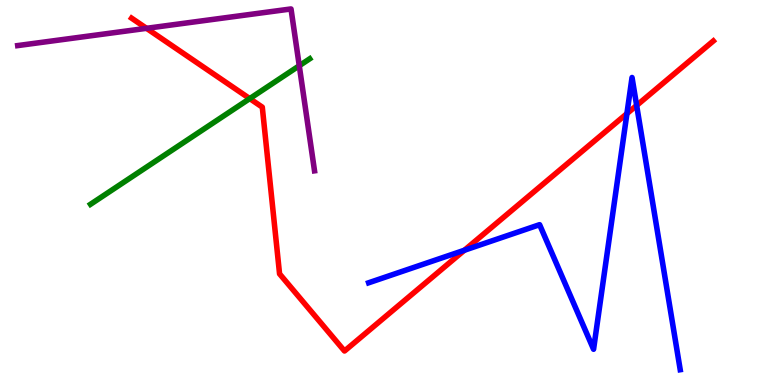[{'lines': ['blue', 'red'], 'intersections': [{'x': 5.99, 'y': 3.5}, {'x': 8.09, 'y': 7.05}, {'x': 8.21, 'y': 7.26}]}, {'lines': ['green', 'red'], 'intersections': [{'x': 3.22, 'y': 7.44}]}, {'lines': ['purple', 'red'], 'intersections': [{'x': 1.89, 'y': 9.26}]}, {'lines': ['blue', 'green'], 'intersections': []}, {'lines': ['blue', 'purple'], 'intersections': []}, {'lines': ['green', 'purple'], 'intersections': [{'x': 3.86, 'y': 8.29}]}]